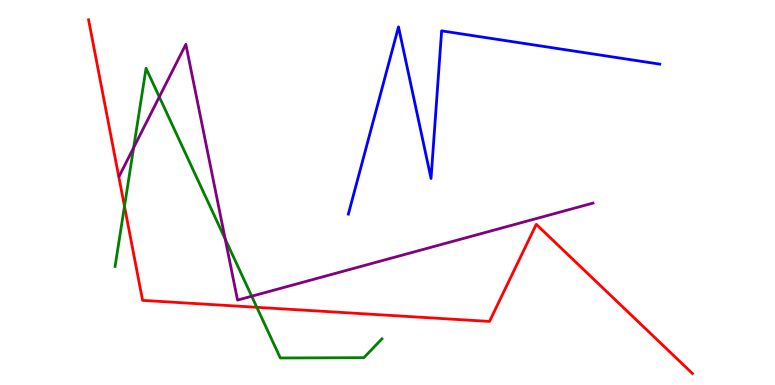[{'lines': ['blue', 'red'], 'intersections': []}, {'lines': ['green', 'red'], 'intersections': [{'x': 1.61, 'y': 4.64}, {'x': 3.31, 'y': 2.02}]}, {'lines': ['purple', 'red'], 'intersections': []}, {'lines': ['blue', 'green'], 'intersections': []}, {'lines': ['blue', 'purple'], 'intersections': []}, {'lines': ['green', 'purple'], 'intersections': [{'x': 1.72, 'y': 6.16}, {'x': 2.06, 'y': 7.48}, {'x': 2.91, 'y': 3.79}, {'x': 3.25, 'y': 2.31}]}]